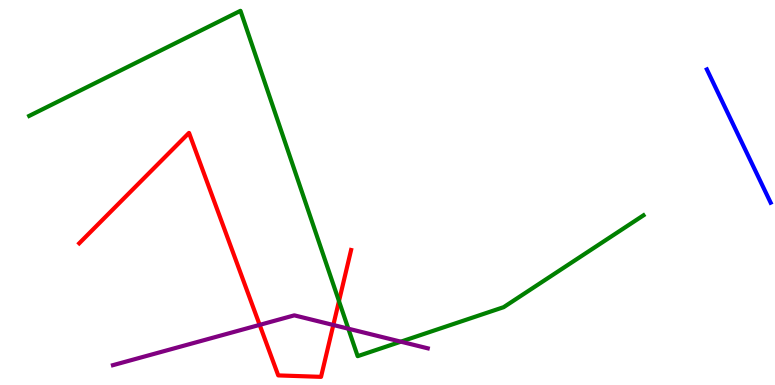[{'lines': ['blue', 'red'], 'intersections': []}, {'lines': ['green', 'red'], 'intersections': [{'x': 4.37, 'y': 2.18}]}, {'lines': ['purple', 'red'], 'intersections': [{'x': 3.35, 'y': 1.56}, {'x': 4.3, 'y': 1.56}]}, {'lines': ['blue', 'green'], 'intersections': []}, {'lines': ['blue', 'purple'], 'intersections': []}, {'lines': ['green', 'purple'], 'intersections': [{'x': 4.49, 'y': 1.46}, {'x': 5.17, 'y': 1.13}]}]